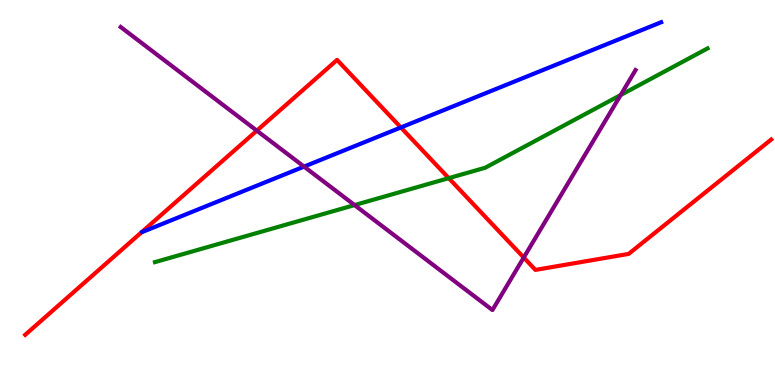[{'lines': ['blue', 'red'], 'intersections': [{'x': 5.17, 'y': 6.69}]}, {'lines': ['green', 'red'], 'intersections': [{'x': 5.79, 'y': 5.37}]}, {'lines': ['purple', 'red'], 'intersections': [{'x': 3.31, 'y': 6.61}, {'x': 6.76, 'y': 3.31}]}, {'lines': ['blue', 'green'], 'intersections': []}, {'lines': ['blue', 'purple'], 'intersections': [{'x': 3.92, 'y': 5.67}]}, {'lines': ['green', 'purple'], 'intersections': [{'x': 4.58, 'y': 4.67}, {'x': 8.01, 'y': 7.53}]}]